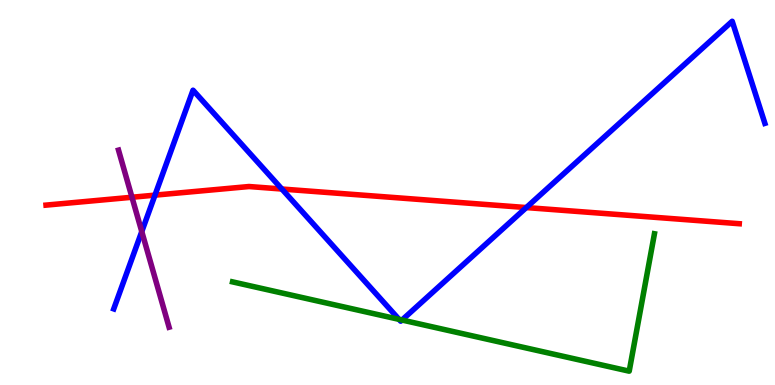[{'lines': ['blue', 'red'], 'intersections': [{'x': 2.0, 'y': 4.93}, {'x': 3.64, 'y': 5.09}, {'x': 6.79, 'y': 4.61}]}, {'lines': ['green', 'red'], 'intersections': []}, {'lines': ['purple', 'red'], 'intersections': [{'x': 1.7, 'y': 4.88}]}, {'lines': ['blue', 'green'], 'intersections': [{'x': 5.15, 'y': 1.7}, {'x': 5.19, 'y': 1.69}]}, {'lines': ['blue', 'purple'], 'intersections': [{'x': 1.83, 'y': 3.99}]}, {'lines': ['green', 'purple'], 'intersections': []}]